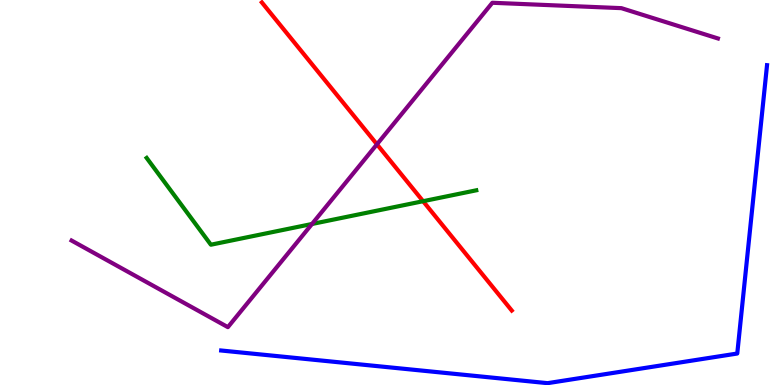[{'lines': ['blue', 'red'], 'intersections': []}, {'lines': ['green', 'red'], 'intersections': [{'x': 5.46, 'y': 4.77}]}, {'lines': ['purple', 'red'], 'intersections': [{'x': 4.86, 'y': 6.25}]}, {'lines': ['blue', 'green'], 'intersections': []}, {'lines': ['blue', 'purple'], 'intersections': []}, {'lines': ['green', 'purple'], 'intersections': [{'x': 4.03, 'y': 4.18}]}]